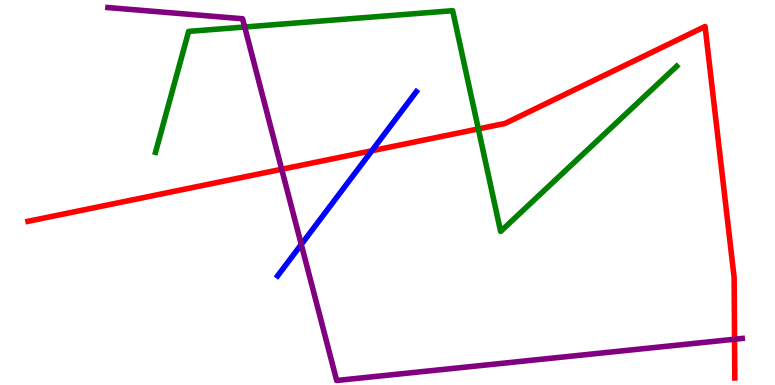[{'lines': ['blue', 'red'], 'intersections': [{'x': 4.8, 'y': 6.08}]}, {'lines': ['green', 'red'], 'intersections': [{'x': 6.17, 'y': 6.65}]}, {'lines': ['purple', 'red'], 'intersections': [{'x': 3.63, 'y': 5.6}, {'x': 9.48, 'y': 1.19}]}, {'lines': ['blue', 'green'], 'intersections': []}, {'lines': ['blue', 'purple'], 'intersections': [{'x': 3.89, 'y': 3.65}]}, {'lines': ['green', 'purple'], 'intersections': [{'x': 3.16, 'y': 9.3}]}]